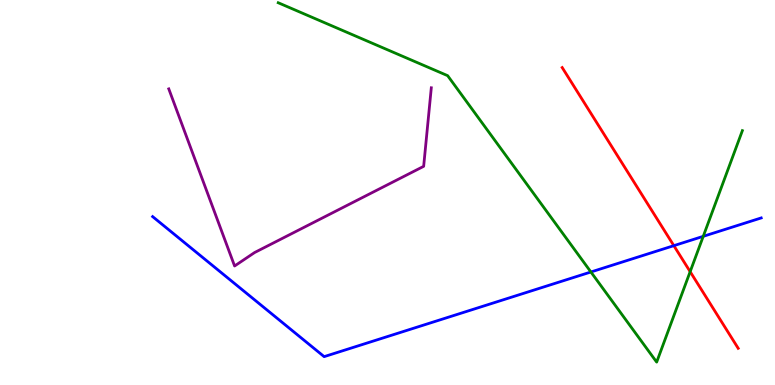[{'lines': ['blue', 'red'], 'intersections': [{'x': 8.69, 'y': 3.62}]}, {'lines': ['green', 'red'], 'intersections': [{'x': 8.91, 'y': 2.94}]}, {'lines': ['purple', 'red'], 'intersections': []}, {'lines': ['blue', 'green'], 'intersections': [{'x': 7.62, 'y': 2.94}, {'x': 9.07, 'y': 3.86}]}, {'lines': ['blue', 'purple'], 'intersections': []}, {'lines': ['green', 'purple'], 'intersections': []}]